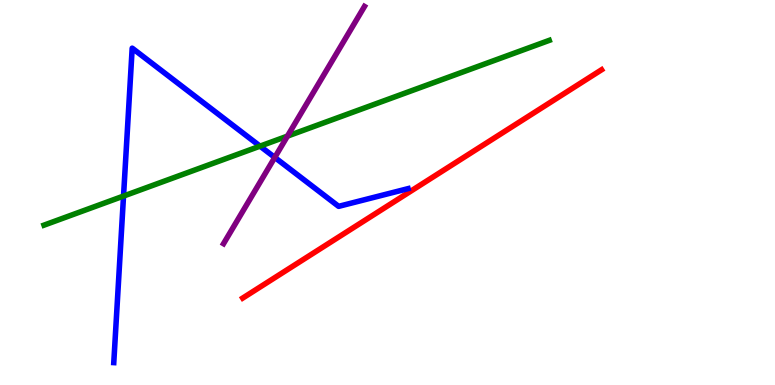[{'lines': ['blue', 'red'], 'intersections': []}, {'lines': ['green', 'red'], 'intersections': []}, {'lines': ['purple', 'red'], 'intersections': []}, {'lines': ['blue', 'green'], 'intersections': [{'x': 1.59, 'y': 4.91}, {'x': 3.36, 'y': 6.2}]}, {'lines': ['blue', 'purple'], 'intersections': [{'x': 3.55, 'y': 5.91}]}, {'lines': ['green', 'purple'], 'intersections': [{'x': 3.71, 'y': 6.46}]}]